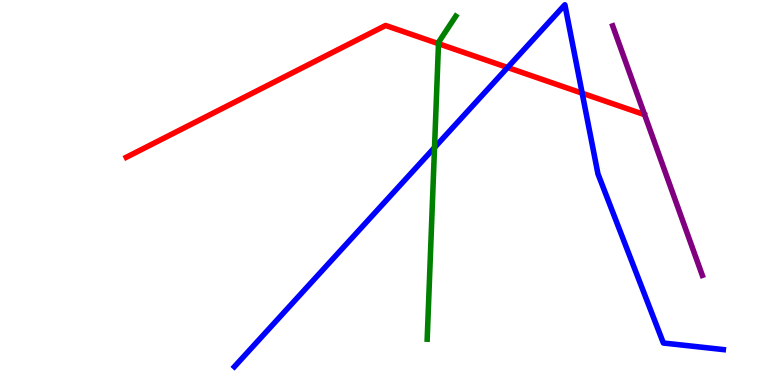[{'lines': ['blue', 'red'], 'intersections': [{'x': 6.55, 'y': 8.25}, {'x': 7.51, 'y': 7.58}]}, {'lines': ['green', 'red'], 'intersections': [{'x': 5.66, 'y': 8.87}]}, {'lines': ['purple', 'red'], 'intersections': []}, {'lines': ['blue', 'green'], 'intersections': [{'x': 5.61, 'y': 6.17}]}, {'lines': ['blue', 'purple'], 'intersections': []}, {'lines': ['green', 'purple'], 'intersections': []}]